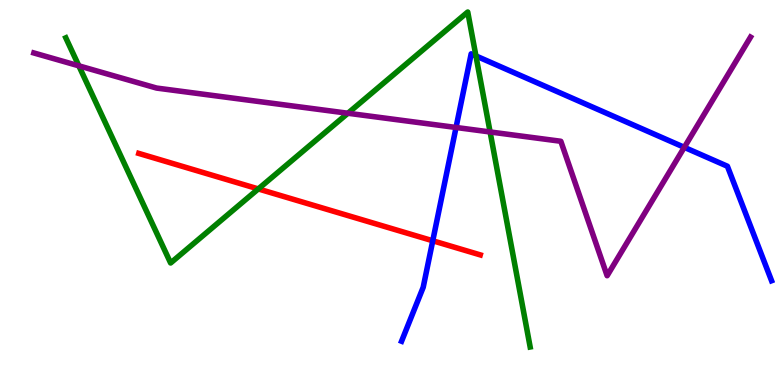[{'lines': ['blue', 'red'], 'intersections': [{'x': 5.58, 'y': 3.75}]}, {'lines': ['green', 'red'], 'intersections': [{'x': 3.33, 'y': 5.09}]}, {'lines': ['purple', 'red'], 'intersections': []}, {'lines': ['blue', 'green'], 'intersections': [{'x': 6.14, 'y': 8.55}]}, {'lines': ['blue', 'purple'], 'intersections': [{'x': 5.88, 'y': 6.69}, {'x': 8.83, 'y': 6.17}]}, {'lines': ['green', 'purple'], 'intersections': [{'x': 1.02, 'y': 8.29}, {'x': 4.49, 'y': 7.06}, {'x': 6.32, 'y': 6.57}]}]